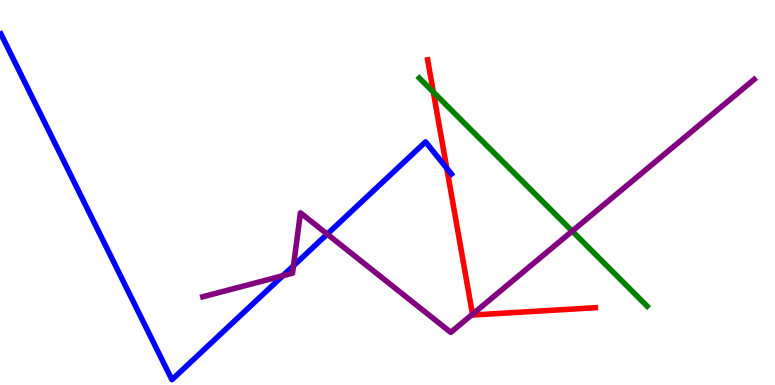[{'lines': ['blue', 'red'], 'intersections': [{'x': 5.76, 'y': 5.63}]}, {'lines': ['green', 'red'], 'intersections': [{'x': 5.59, 'y': 7.61}]}, {'lines': ['purple', 'red'], 'intersections': [{'x': 6.1, 'y': 1.84}]}, {'lines': ['blue', 'green'], 'intersections': []}, {'lines': ['blue', 'purple'], 'intersections': [{'x': 3.65, 'y': 2.84}, {'x': 3.79, 'y': 3.1}, {'x': 4.22, 'y': 3.92}]}, {'lines': ['green', 'purple'], 'intersections': [{'x': 7.38, 'y': 4.0}]}]